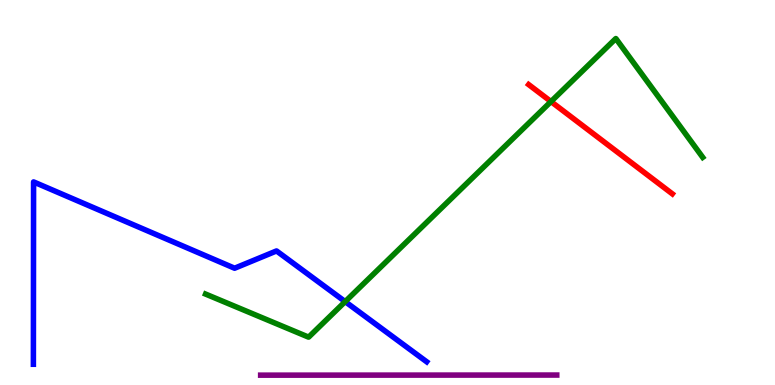[{'lines': ['blue', 'red'], 'intersections': []}, {'lines': ['green', 'red'], 'intersections': [{'x': 7.11, 'y': 7.36}]}, {'lines': ['purple', 'red'], 'intersections': []}, {'lines': ['blue', 'green'], 'intersections': [{'x': 4.45, 'y': 2.17}]}, {'lines': ['blue', 'purple'], 'intersections': []}, {'lines': ['green', 'purple'], 'intersections': []}]